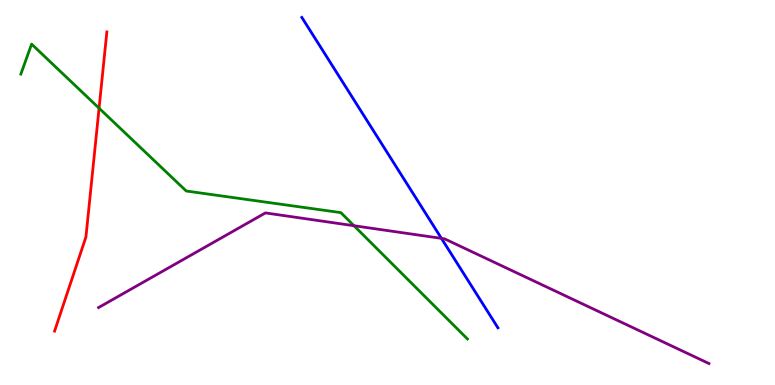[{'lines': ['blue', 'red'], 'intersections': []}, {'lines': ['green', 'red'], 'intersections': [{'x': 1.28, 'y': 7.19}]}, {'lines': ['purple', 'red'], 'intersections': []}, {'lines': ['blue', 'green'], 'intersections': []}, {'lines': ['blue', 'purple'], 'intersections': [{'x': 5.7, 'y': 3.81}]}, {'lines': ['green', 'purple'], 'intersections': [{'x': 4.57, 'y': 4.14}]}]